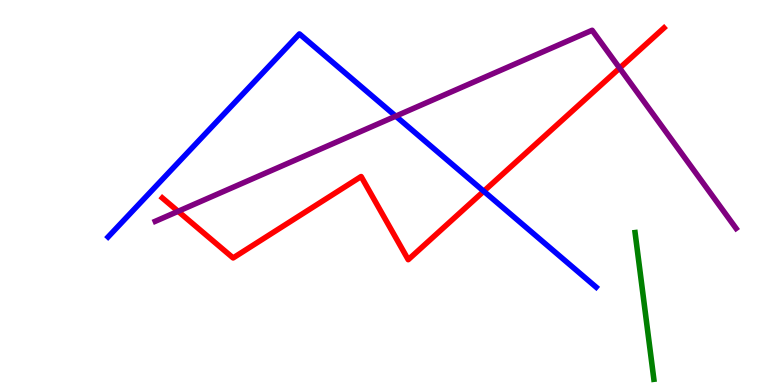[{'lines': ['blue', 'red'], 'intersections': [{'x': 6.24, 'y': 5.03}]}, {'lines': ['green', 'red'], 'intersections': []}, {'lines': ['purple', 'red'], 'intersections': [{'x': 2.3, 'y': 4.51}, {'x': 8.0, 'y': 8.23}]}, {'lines': ['blue', 'green'], 'intersections': []}, {'lines': ['blue', 'purple'], 'intersections': [{'x': 5.11, 'y': 6.98}]}, {'lines': ['green', 'purple'], 'intersections': []}]